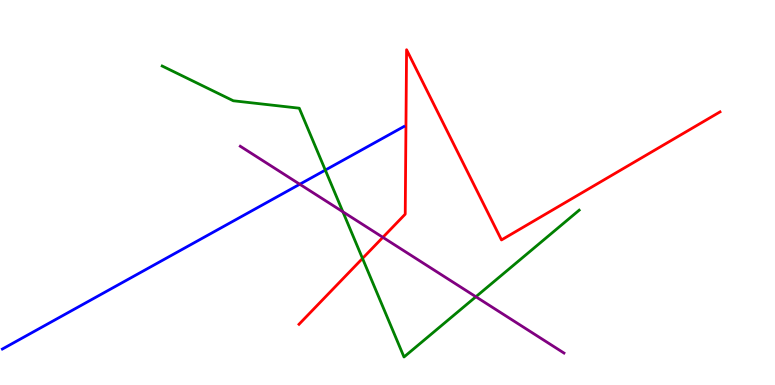[{'lines': ['blue', 'red'], 'intersections': []}, {'lines': ['green', 'red'], 'intersections': [{'x': 4.68, 'y': 3.29}]}, {'lines': ['purple', 'red'], 'intersections': [{'x': 4.94, 'y': 3.84}]}, {'lines': ['blue', 'green'], 'intersections': [{'x': 4.2, 'y': 5.58}]}, {'lines': ['blue', 'purple'], 'intersections': [{'x': 3.87, 'y': 5.21}]}, {'lines': ['green', 'purple'], 'intersections': [{'x': 4.42, 'y': 4.5}, {'x': 6.14, 'y': 2.29}]}]